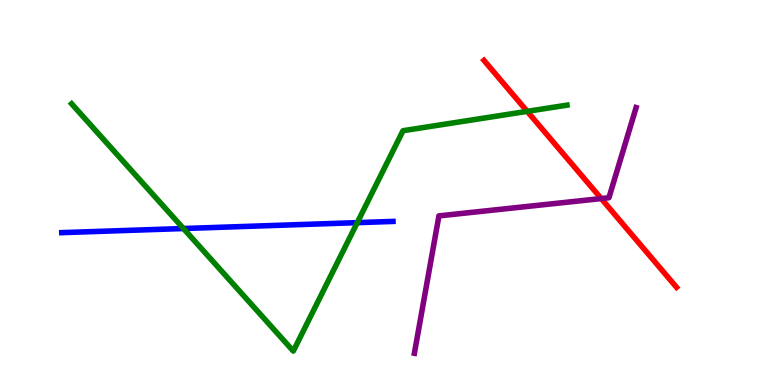[{'lines': ['blue', 'red'], 'intersections': []}, {'lines': ['green', 'red'], 'intersections': [{'x': 6.8, 'y': 7.11}]}, {'lines': ['purple', 'red'], 'intersections': [{'x': 7.76, 'y': 4.84}]}, {'lines': ['blue', 'green'], 'intersections': [{'x': 2.37, 'y': 4.06}, {'x': 4.61, 'y': 4.22}]}, {'lines': ['blue', 'purple'], 'intersections': []}, {'lines': ['green', 'purple'], 'intersections': []}]